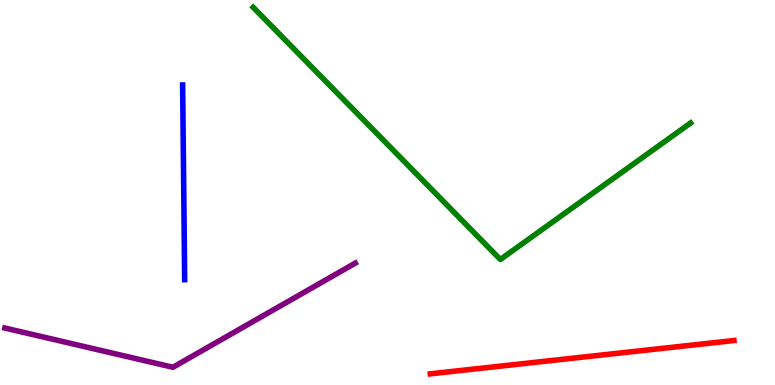[{'lines': ['blue', 'red'], 'intersections': []}, {'lines': ['green', 'red'], 'intersections': []}, {'lines': ['purple', 'red'], 'intersections': []}, {'lines': ['blue', 'green'], 'intersections': []}, {'lines': ['blue', 'purple'], 'intersections': []}, {'lines': ['green', 'purple'], 'intersections': []}]